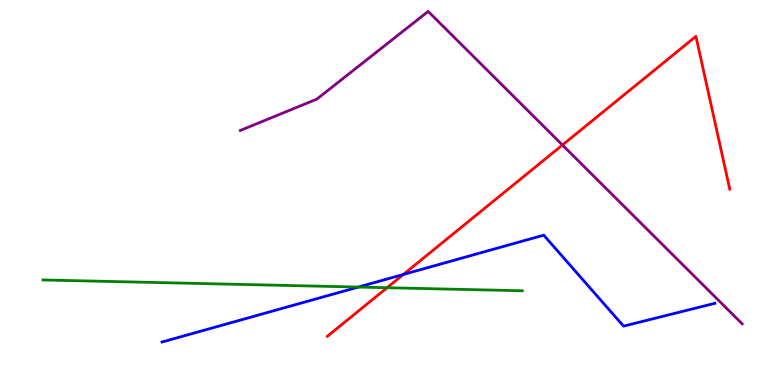[{'lines': ['blue', 'red'], 'intersections': [{'x': 5.2, 'y': 2.87}]}, {'lines': ['green', 'red'], 'intersections': [{'x': 4.99, 'y': 2.53}]}, {'lines': ['purple', 'red'], 'intersections': [{'x': 7.26, 'y': 6.23}]}, {'lines': ['blue', 'green'], 'intersections': [{'x': 4.62, 'y': 2.54}]}, {'lines': ['blue', 'purple'], 'intersections': []}, {'lines': ['green', 'purple'], 'intersections': []}]